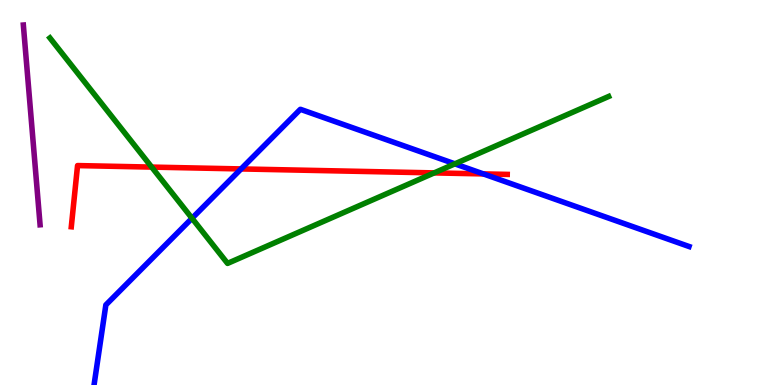[{'lines': ['blue', 'red'], 'intersections': [{'x': 3.11, 'y': 5.61}, {'x': 6.24, 'y': 5.48}]}, {'lines': ['green', 'red'], 'intersections': [{'x': 1.96, 'y': 5.66}, {'x': 5.6, 'y': 5.51}]}, {'lines': ['purple', 'red'], 'intersections': []}, {'lines': ['blue', 'green'], 'intersections': [{'x': 2.48, 'y': 4.33}, {'x': 5.87, 'y': 5.74}]}, {'lines': ['blue', 'purple'], 'intersections': []}, {'lines': ['green', 'purple'], 'intersections': []}]